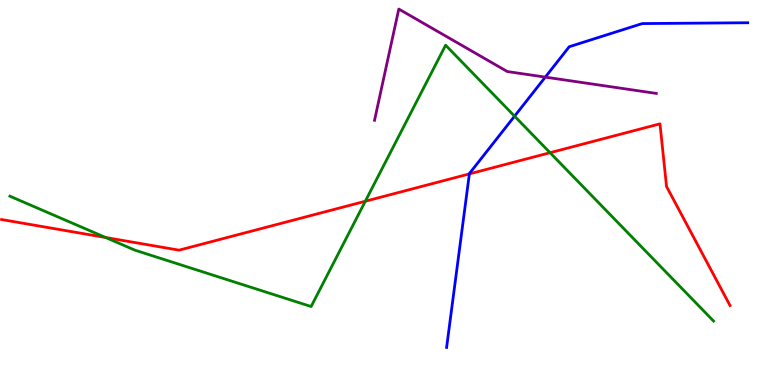[{'lines': ['blue', 'red'], 'intersections': [{'x': 6.06, 'y': 5.48}]}, {'lines': ['green', 'red'], 'intersections': [{'x': 1.36, 'y': 3.83}, {'x': 4.71, 'y': 4.77}, {'x': 7.1, 'y': 6.03}]}, {'lines': ['purple', 'red'], 'intersections': []}, {'lines': ['blue', 'green'], 'intersections': [{'x': 6.64, 'y': 6.98}]}, {'lines': ['blue', 'purple'], 'intersections': [{'x': 7.04, 'y': 8.0}]}, {'lines': ['green', 'purple'], 'intersections': []}]